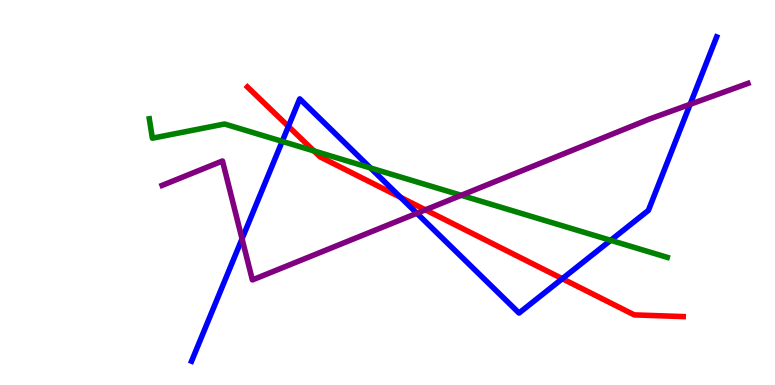[{'lines': ['blue', 'red'], 'intersections': [{'x': 3.72, 'y': 6.72}, {'x': 5.17, 'y': 4.87}, {'x': 7.26, 'y': 2.76}]}, {'lines': ['green', 'red'], 'intersections': [{'x': 4.05, 'y': 6.08}]}, {'lines': ['purple', 'red'], 'intersections': [{'x': 5.49, 'y': 4.55}]}, {'lines': ['blue', 'green'], 'intersections': [{'x': 3.64, 'y': 6.33}, {'x': 4.78, 'y': 5.64}, {'x': 7.88, 'y': 3.76}]}, {'lines': ['blue', 'purple'], 'intersections': [{'x': 3.12, 'y': 3.8}, {'x': 5.38, 'y': 4.46}, {'x': 8.9, 'y': 7.29}]}, {'lines': ['green', 'purple'], 'intersections': [{'x': 5.95, 'y': 4.93}]}]